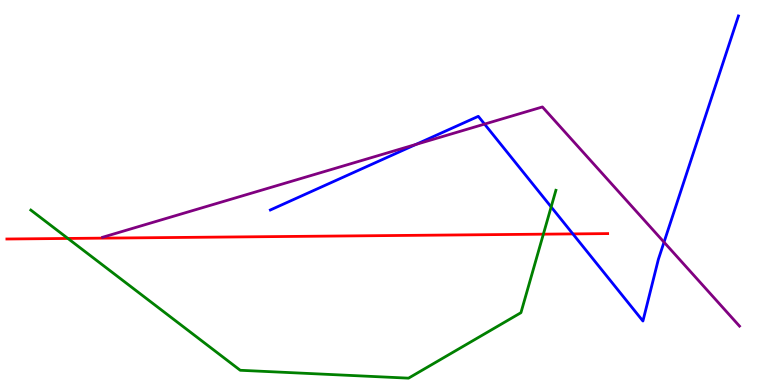[{'lines': ['blue', 'red'], 'intersections': [{'x': 7.39, 'y': 3.92}]}, {'lines': ['green', 'red'], 'intersections': [{'x': 0.876, 'y': 3.81}, {'x': 7.01, 'y': 3.92}]}, {'lines': ['purple', 'red'], 'intersections': []}, {'lines': ['blue', 'green'], 'intersections': [{'x': 7.11, 'y': 4.63}]}, {'lines': ['blue', 'purple'], 'intersections': [{'x': 5.37, 'y': 6.25}, {'x': 6.25, 'y': 6.78}, {'x': 8.57, 'y': 3.71}]}, {'lines': ['green', 'purple'], 'intersections': []}]